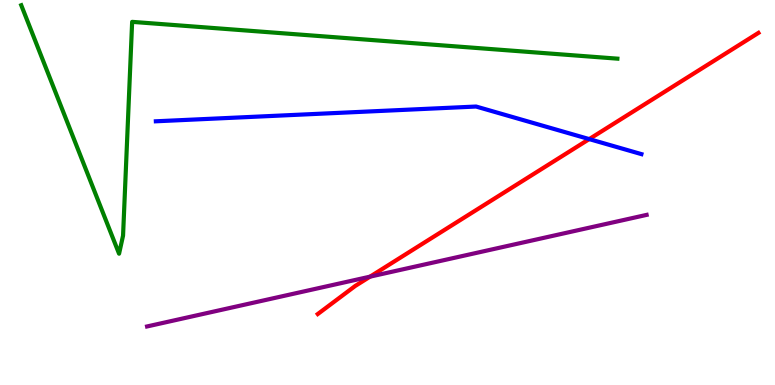[{'lines': ['blue', 'red'], 'intersections': [{'x': 7.6, 'y': 6.39}]}, {'lines': ['green', 'red'], 'intersections': []}, {'lines': ['purple', 'red'], 'intersections': [{'x': 4.77, 'y': 2.81}]}, {'lines': ['blue', 'green'], 'intersections': []}, {'lines': ['blue', 'purple'], 'intersections': []}, {'lines': ['green', 'purple'], 'intersections': []}]